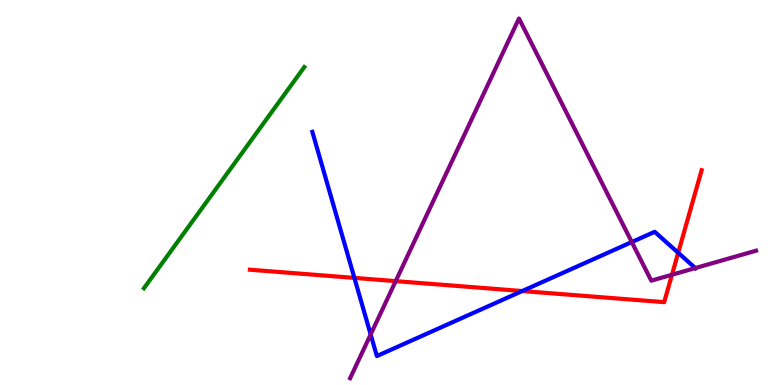[{'lines': ['blue', 'red'], 'intersections': [{'x': 4.57, 'y': 2.78}, {'x': 6.74, 'y': 2.44}, {'x': 8.75, 'y': 3.43}]}, {'lines': ['green', 'red'], 'intersections': []}, {'lines': ['purple', 'red'], 'intersections': [{'x': 5.11, 'y': 2.7}, {'x': 8.67, 'y': 2.86}]}, {'lines': ['blue', 'green'], 'intersections': []}, {'lines': ['blue', 'purple'], 'intersections': [{'x': 4.78, 'y': 1.31}, {'x': 8.15, 'y': 3.71}, {'x': 8.97, 'y': 3.04}]}, {'lines': ['green', 'purple'], 'intersections': []}]